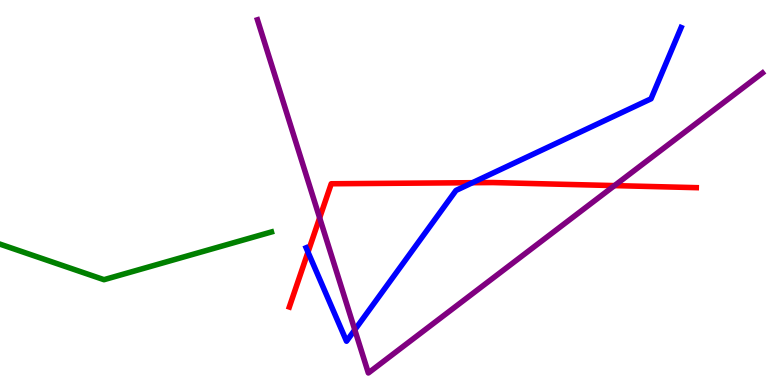[{'lines': ['blue', 'red'], 'intersections': [{'x': 3.97, 'y': 3.45}, {'x': 6.1, 'y': 5.25}]}, {'lines': ['green', 'red'], 'intersections': []}, {'lines': ['purple', 'red'], 'intersections': [{'x': 4.12, 'y': 4.34}, {'x': 7.93, 'y': 5.18}]}, {'lines': ['blue', 'green'], 'intersections': []}, {'lines': ['blue', 'purple'], 'intersections': [{'x': 4.58, 'y': 1.43}]}, {'lines': ['green', 'purple'], 'intersections': []}]